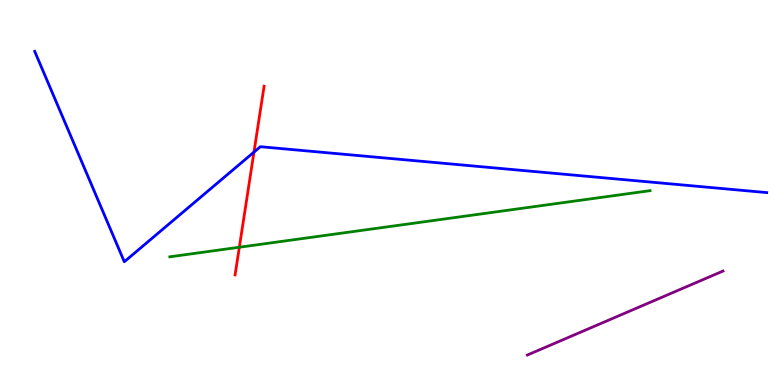[{'lines': ['blue', 'red'], 'intersections': [{'x': 3.28, 'y': 6.05}]}, {'lines': ['green', 'red'], 'intersections': [{'x': 3.09, 'y': 3.58}]}, {'lines': ['purple', 'red'], 'intersections': []}, {'lines': ['blue', 'green'], 'intersections': []}, {'lines': ['blue', 'purple'], 'intersections': []}, {'lines': ['green', 'purple'], 'intersections': []}]